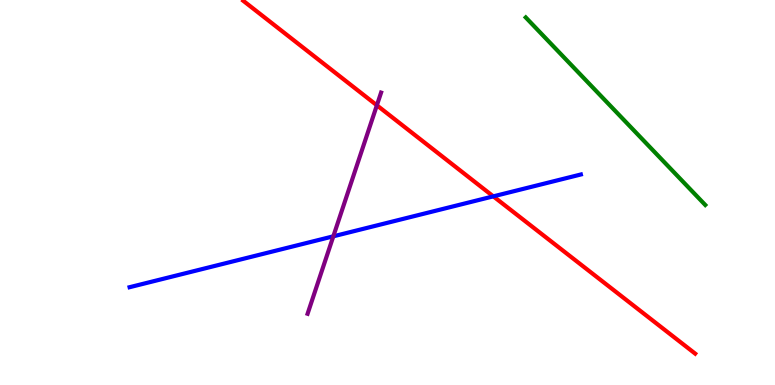[{'lines': ['blue', 'red'], 'intersections': [{'x': 6.37, 'y': 4.9}]}, {'lines': ['green', 'red'], 'intersections': []}, {'lines': ['purple', 'red'], 'intersections': [{'x': 4.86, 'y': 7.26}]}, {'lines': ['blue', 'green'], 'intersections': []}, {'lines': ['blue', 'purple'], 'intersections': [{'x': 4.3, 'y': 3.86}]}, {'lines': ['green', 'purple'], 'intersections': []}]